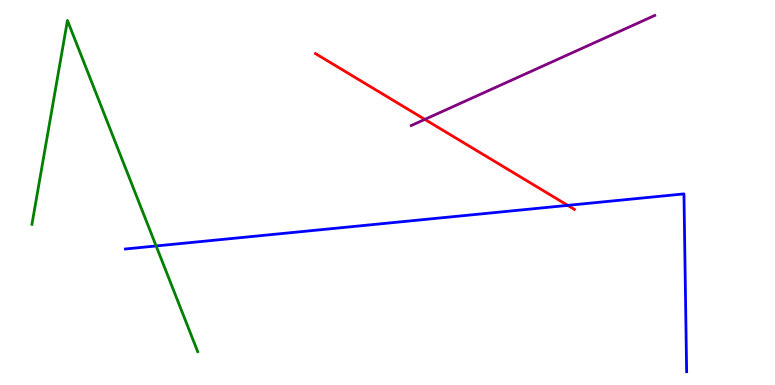[{'lines': ['blue', 'red'], 'intersections': [{'x': 7.33, 'y': 4.67}]}, {'lines': ['green', 'red'], 'intersections': []}, {'lines': ['purple', 'red'], 'intersections': [{'x': 5.48, 'y': 6.9}]}, {'lines': ['blue', 'green'], 'intersections': [{'x': 2.01, 'y': 3.61}]}, {'lines': ['blue', 'purple'], 'intersections': []}, {'lines': ['green', 'purple'], 'intersections': []}]